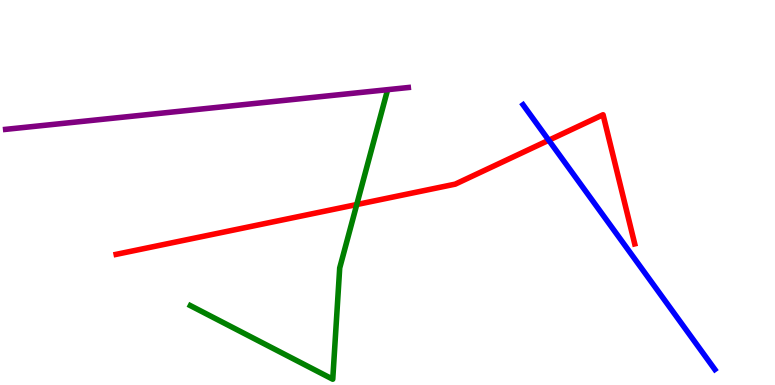[{'lines': ['blue', 'red'], 'intersections': [{'x': 7.08, 'y': 6.36}]}, {'lines': ['green', 'red'], 'intersections': [{'x': 4.6, 'y': 4.69}]}, {'lines': ['purple', 'red'], 'intersections': []}, {'lines': ['blue', 'green'], 'intersections': []}, {'lines': ['blue', 'purple'], 'intersections': []}, {'lines': ['green', 'purple'], 'intersections': []}]